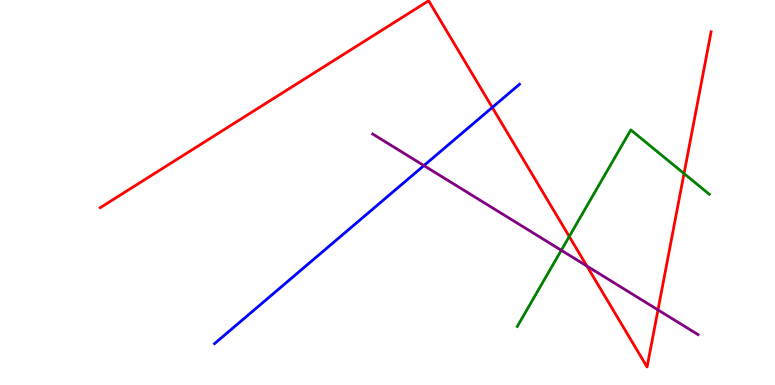[{'lines': ['blue', 'red'], 'intersections': [{'x': 6.35, 'y': 7.21}]}, {'lines': ['green', 'red'], 'intersections': [{'x': 7.35, 'y': 3.86}, {'x': 8.83, 'y': 5.49}]}, {'lines': ['purple', 'red'], 'intersections': [{'x': 7.57, 'y': 3.09}, {'x': 8.49, 'y': 1.95}]}, {'lines': ['blue', 'green'], 'intersections': []}, {'lines': ['blue', 'purple'], 'intersections': [{'x': 5.47, 'y': 5.7}]}, {'lines': ['green', 'purple'], 'intersections': [{'x': 7.24, 'y': 3.5}]}]